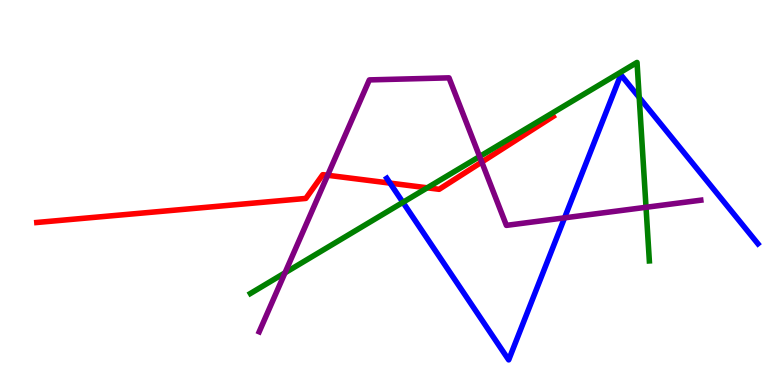[{'lines': ['blue', 'red'], 'intersections': [{'x': 5.03, 'y': 5.24}]}, {'lines': ['green', 'red'], 'intersections': [{'x': 5.51, 'y': 5.12}]}, {'lines': ['purple', 'red'], 'intersections': [{'x': 4.23, 'y': 5.45}, {'x': 6.22, 'y': 5.79}]}, {'lines': ['blue', 'green'], 'intersections': [{'x': 5.2, 'y': 4.74}, {'x': 8.25, 'y': 7.47}]}, {'lines': ['blue', 'purple'], 'intersections': [{'x': 7.28, 'y': 4.34}]}, {'lines': ['green', 'purple'], 'intersections': [{'x': 3.68, 'y': 2.91}, {'x': 6.19, 'y': 5.93}, {'x': 8.34, 'y': 4.62}]}]